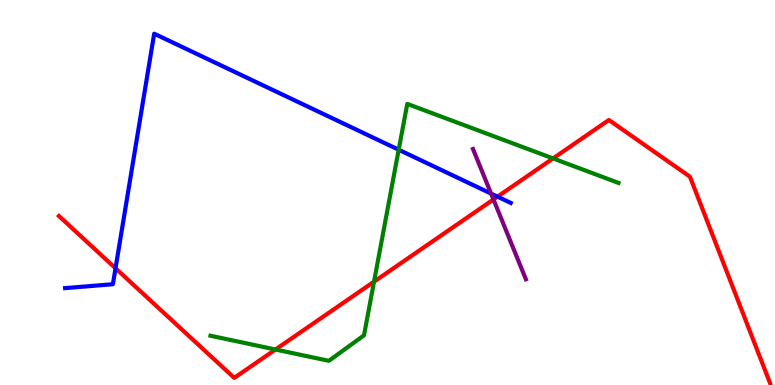[{'lines': ['blue', 'red'], 'intersections': [{'x': 1.49, 'y': 3.03}, {'x': 6.42, 'y': 4.89}]}, {'lines': ['green', 'red'], 'intersections': [{'x': 3.55, 'y': 0.922}, {'x': 4.83, 'y': 2.68}, {'x': 7.14, 'y': 5.88}]}, {'lines': ['purple', 'red'], 'intersections': [{'x': 6.37, 'y': 4.82}]}, {'lines': ['blue', 'green'], 'intersections': [{'x': 5.14, 'y': 6.11}]}, {'lines': ['blue', 'purple'], 'intersections': [{'x': 6.34, 'y': 4.97}]}, {'lines': ['green', 'purple'], 'intersections': []}]